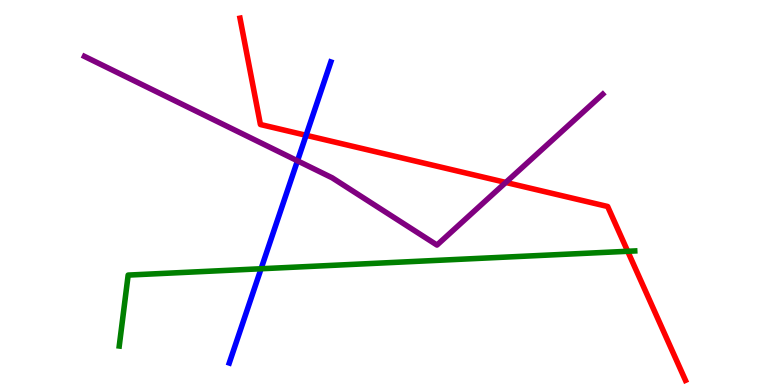[{'lines': ['blue', 'red'], 'intersections': [{'x': 3.95, 'y': 6.49}]}, {'lines': ['green', 'red'], 'intersections': [{'x': 8.1, 'y': 3.47}]}, {'lines': ['purple', 'red'], 'intersections': [{'x': 6.53, 'y': 5.26}]}, {'lines': ['blue', 'green'], 'intersections': [{'x': 3.37, 'y': 3.02}]}, {'lines': ['blue', 'purple'], 'intersections': [{'x': 3.84, 'y': 5.82}]}, {'lines': ['green', 'purple'], 'intersections': []}]